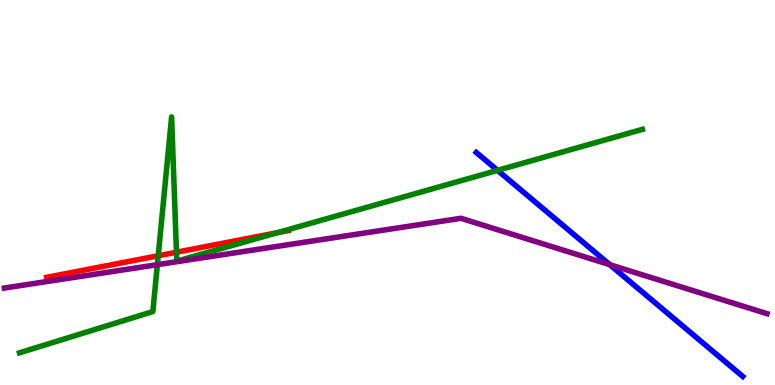[{'lines': ['blue', 'red'], 'intersections': []}, {'lines': ['green', 'red'], 'intersections': [{'x': 2.04, 'y': 3.36}, {'x': 2.28, 'y': 3.45}, {'x': 3.58, 'y': 3.96}]}, {'lines': ['purple', 'red'], 'intersections': []}, {'lines': ['blue', 'green'], 'intersections': [{'x': 6.42, 'y': 5.58}]}, {'lines': ['blue', 'purple'], 'intersections': [{'x': 7.87, 'y': 3.13}]}, {'lines': ['green', 'purple'], 'intersections': [{'x': 2.03, 'y': 3.13}]}]